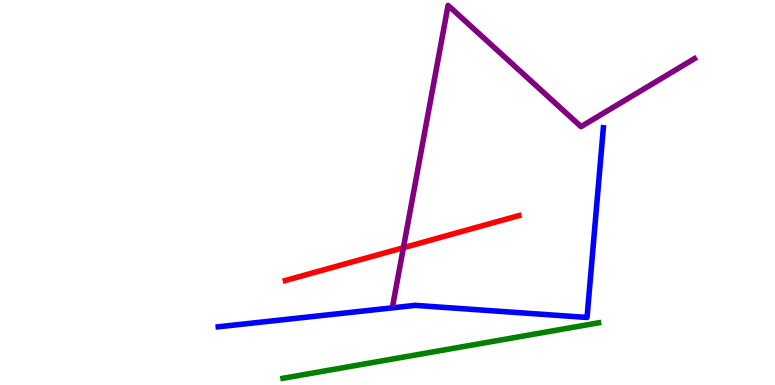[{'lines': ['blue', 'red'], 'intersections': []}, {'lines': ['green', 'red'], 'intersections': []}, {'lines': ['purple', 'red'], 'intersections': [{'x': 5.21, 'y': 3.57}]}, {'lines': ['blue', 'green'], 'intersections': []}, {'lines': ['blue', 'purple'], 'intersections': []}, {'lines': ['green', 'purple'], 'intersections': []}]